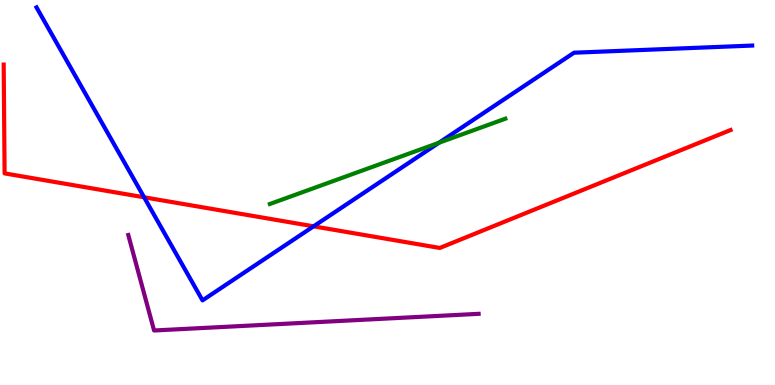[{'lines': ['blue', 'red'], 'intersections': [{'x': 1.86, 'y': 4.88}, {'x': 4.05, 'y': 4.12}]}, {'lines': ['green', 'red'], 'intersections': []}, {'lines': ['purple', 'red'], 'intersections': []}, {'lines': ['blue', 'green'], 'intersections': [{'x': 5.66, 'y': 6.29}]}, {'lines': ['blue', 'purple'], 'intersections': []}, {'lines': ['green', 'purple'], 'intersections': []}]